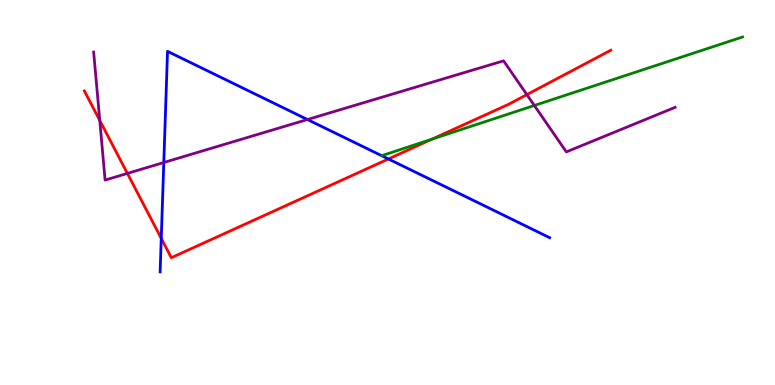[{'lines': ['blue', 'red'], 'intersections': [{'x': 2.08, 'y': 3.81}, {'x': 5.01, 'y': 5.87}]}, {'lines': ['green', 'red'], 'intersections': [{'x': 5.57, 'y': 6.39}]}, {'lines': ['purple', 'red'], 'intersections': [{'x': 1.29, 'y': 6.87}, {'x': 1.64, 'y': 5.5}, {'x': 6.8, 'y': 7.54}]}, {'lines': ['blue', 'green'], 'intersections': []}, {'lines': ['blue', 'purple'], 'intersections': [{'x': 2.11, 'y': 5.78}, {'x': 3.97, 'y': 6.9}]}, {'lines': ['green', 'purple'], 'intersections': [{'x': 6.89, 'y': 7.26}]}]